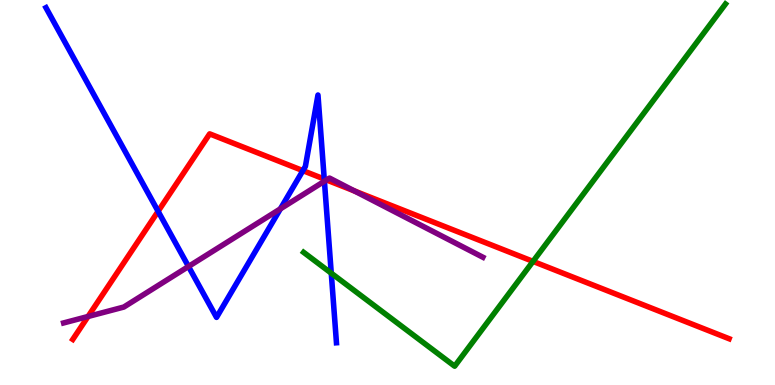[{'lines': ['blue', 'red'], 'intersections': [{'x': 2.04, 'y': 4.51}, {'x': 3.91, 'y': 5.57}, {'x': 4.18, 'y': 5.35}]}, {'lines': ['green', 'red'], 'intersections': [{'x': 6.88, 'y': 3.21}]}, {'lines': ['purple', 'red'], 'intersections': [{'x': 1.14, 'y': 1.78}, {'x': 4.21, 'y': 5.33}, {'x': 4.57, 'y': 5.04}]}, {'lines': ['blue', 'green'], 'intersections': [{'x': 4.27, 'y': 2.9}]}, {'lines': ['blue', 'purple'], 'intersections': [{'x': 2.43, 'y': 3.08}, {'x': 3.62, 'y': 4.58}, {'x': 4.19, 'y': 5.29}]}, {'lines': ['green', 'purple'], 'intersections': []}]